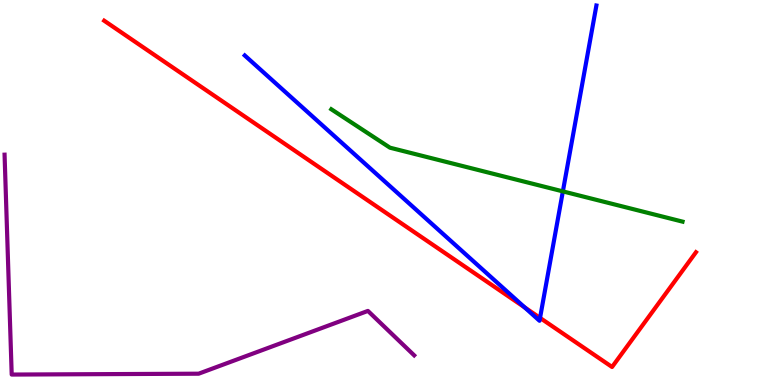[{'lines': ['blue', 'red'], 'intersections': [{'x': 6.77, 'y': 2.02}, {'x': 6.97, 'y': 1.74}]}, {'lines': ['green', 'red'], 'intersections': []}, {'lines': ['purple', 'red'], 'intersections': []}, {'lines': ['blue', 'green'], 'intersections': [{'x': 7.26, 'y': 5.03}]}, {'lines': ['blue', 'purple'], 'intersections': []}, {'lines': ['green', 'purple'], 'intersections': []}]